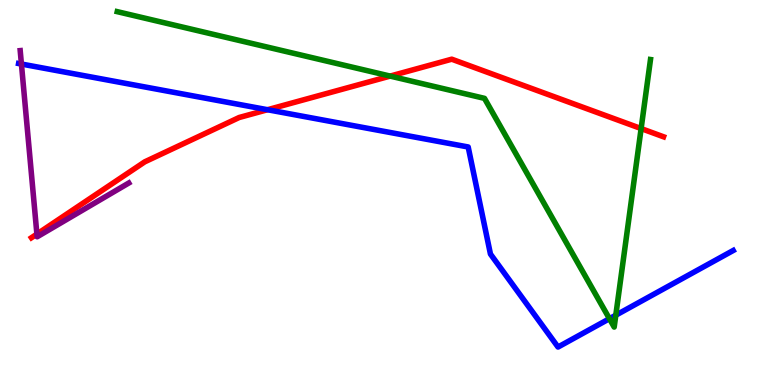[{'lines': ['blue', 'red'], 'intersections': [{'x': 3.45, 'y': 7.15}]}, {'lines': ['green', 'red'], 'intersections': [{'x': 5.03, 'y': 8.02}, {'x': 8.27, 'y': 6.66}]}, {'lines': ['purple', 'red'], 'intersections': [{'x': 0.476, 'y': 3.92}]}, {'lines': ['blue', 'green'], 'intersections': [{'x': 7.86, 'y': 1.72}, {'x': 7.95, 'y': 1.81}]}, {'lines': ['blue', 'purple'], 'intersections': [{'x': 0.276, 'y': 8.34}]}, {'lines': ['green', 'purple'], 'intersections': []}]